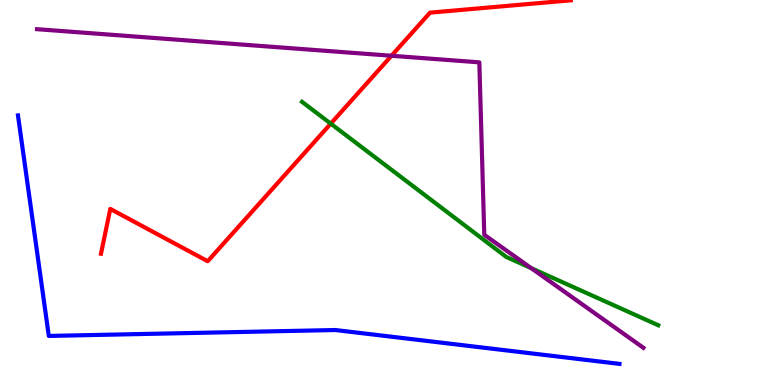[{'lines': ['blue', 'red'], 'intersections': []}, {'lines': ['green', 'red'], 'intersections': [{'x': 4.27, 'y': 6.79}]}, {'lines': ['purple', 'red'], 'intersections': [{'x': 5.05, 'y': 8.55}]}, {'lines': ['blue', 'green'], 'intersections': []}, {'lines': ['blue', 'purple'], 'intersections': []}, {'lines': ['green', 'purple'], 'intersections': [{'x': 6.86, 'y': 3.03}]}]